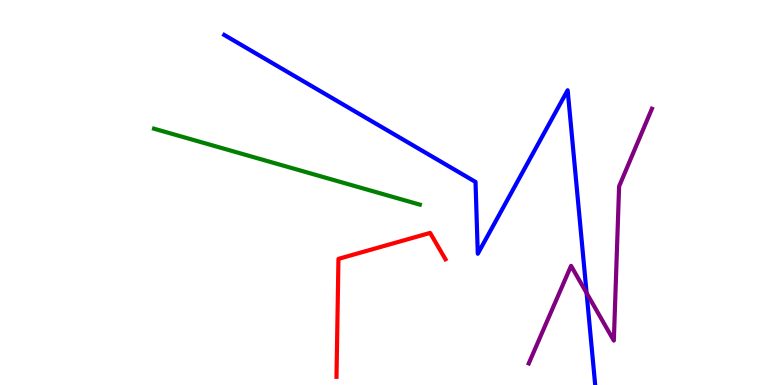[{'lines': ['blue', 'red'], 'intersections': []}, {'lines': ['green', 'red'], 'intersections': []}, {'lines': ['purple', 'red'], 'intersections': []}, {'lines': ['blue', 'green'], 'intersections': []}, {'lines': ['blue', 'purple'], 'intersections': [{'x': 7.57, 'y': 2.39}]}, {'lines': ['green', 'purple'], 'intersections': []}]